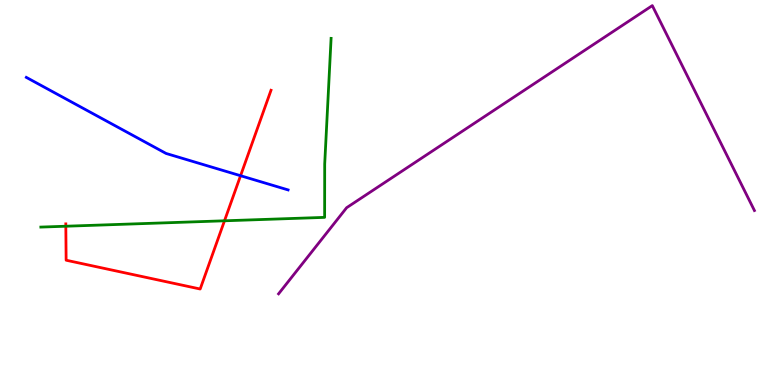[{'lines': ['blue', 'red'], 'intersections': [{'x': 3.1, 'y': 5.44}]}, {'lines': ['green', 'red'], 'intersections': [{'x': 0.849, 'y': 4.12}, {'x': 2.9, 'y': 4.27}]}, {'lines': ['purple', 'red'], 'intersections': []}, {'lines': ['blue', 'green'], 'intersections': []}, {'lines': ['blue', 'purple'], 'intersections': []}, {'lines': ['green', 'purple'], 'intersections': []}]